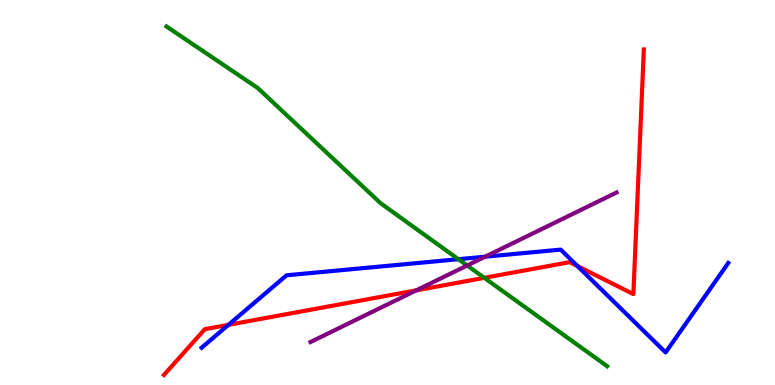[{'lines': ['blue', 'red'], 'intersections': [{'x': 2.95, 'y': 1.56}, {'x': 7.45, 'y': 3.09}]}, {'lines': ['green', 'red'], 'intersections': [{'x': 6.25, 'y': 2.78}]}, {'lines': ['purple', 'red'], 'intersections': [{'x': 5.37, 'y': 2.46}]}, {'lines': ['blue', 'green'], 'intersections': [{'x': 5.91, 'y': 3.27}]}, {'lines': ['blue', 'purple'], 'intersections': [{'x': 6.26, 'y': 3.33}]}, {'lines': ['green', 'purple'], 'intersections': [{'x': 6.03, 'y': 3.1}]}]